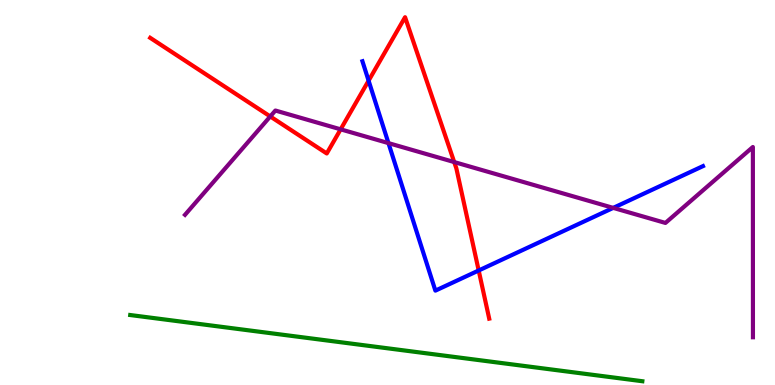[{'lines': ['blue', 'red'], 'intersections': [{'x': 4.76, 'y': 7.9}, {'x': 6.18, 'y': 2.97}]}, {'lines': ['green', 'red'], 'intersections': []}, {'lines': ['purple', 'red'], 'intersections': [{'x': 3.49, 'y': 6.98}, {'x': 4.4, 'y': 6.64}, {'x': 5.86, 'y': 5.79}]}, {'lines': ['blue', 'green'], 'intersections': []}, {'lines': ['blue', 'purple'], 'intersections': [{'x': 5.01, 'y': 6.28}, {'x': 7.91, 'y': 4.6}]}, {'lines': ['green', 'purple'], 'intersections': []}]